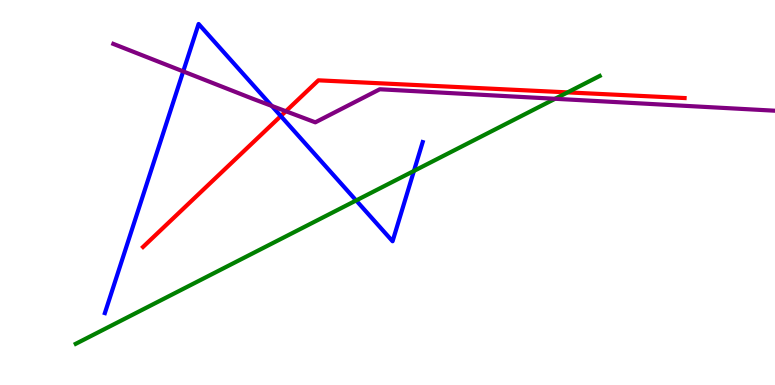[{'lines': ['blue', 'red'], 'intersections': [{'x': 3.62, 'y': 6.99}]}, {'lines': ['green', 'red'], 'intersections': [{'x': 7.32, 'y': 7.6}]}, {'lines': ['purple', 'red'], 'intersections': [{'x': 3.69, 'y': 7.11}]}, {'lines': ['blue', 'green'], 'intersections': [{'x': 4.6, 'y': 4.79}, {'x': 5.34, 'y': 5.56}]}, {'lines': ['blue', 'purple'], 'intersections': [{'x': 2.36, 'y': 8.15}, {'x': 3.51, 'y': 7.25}]}, {'lines': ['green', 'purple'], 'intersections': [{'x': 7.16, 'y': 7.43}]}]